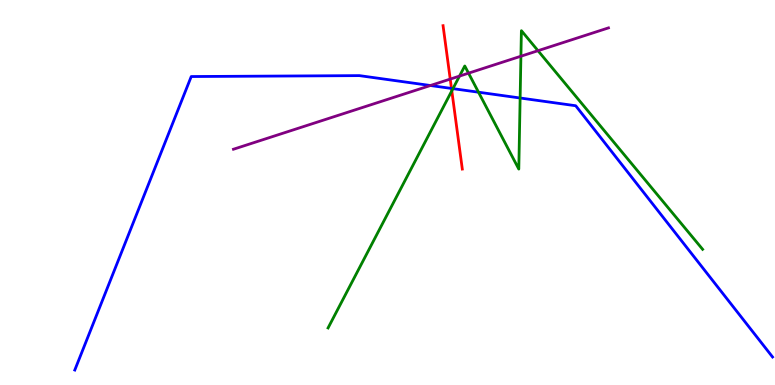[{'lines': ['blue', 'red'], 'intersections': [{'x': 5.83, 'y': 7.7}]}, {'lines': ['green', 'red'], 'intersections': [{'x': 5.83, 'y': 7.64}]}, {'lines': ['purple', 'red'], 'intersections': [{'x': 5.81, 'y': 7.95}]}, {'lines': ['blue', 'green'], 'intersections': [{'x': 5.84, 'y': 7.7}, {'x': 6.17, 'y': 7.6}, {'x': 6.71, 'y': 7.45}]}, {'lines': ['blue', 'purple'], 'intersections': [{'x': 5.55, 'y': 7.78}]}, {'lines': ['green', 'purple'], 'intersections': [{'x': 5.93, 'y': 8.02}, {'x': 6.05, 'y': 8.1}, {'x': 6.72, 'y': 8.54}, {'x': 6.94, 'y': 8.68}]}]